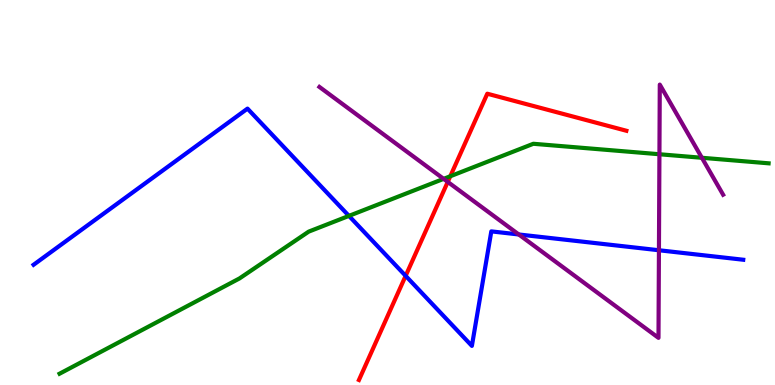[{'lines': ['blue', 'red'], 'intersections': [{'x': 5.23, 'y': 2.84}]}, {'lines': ['green', 'red'], 'intersections': [{'x': 5.81, 'y': 5.42}]}, {'lines': ['purple', 'red'], 'intersections': [{'x': 5.78, 'y': 5.28}]}, {'lines': ['blue', 'green'], 'intersections': [{'x': 4.5, 'y': 4.39}]}, {'lines': ['blue', 'purple'], 'intersections': [{'x': 6.69, 'y': 3.91}, {'x': 8.5, 'y': 3.5}]}, {'lines': ['green', 'purple'], 'intersections': [{'x': 5.72, 'y': 5.35}, {'x': 8.51, 'y': 5.99}, {'x': 9.06, 'y': 5.9}]}]